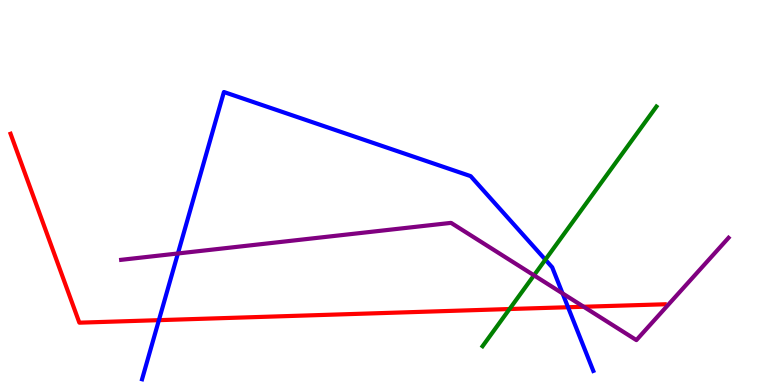[{'lines': ['blue', 'red'], 'intersections': [{'x': 2.05, 'y': 1.68}, {'x': 7.33, 'y': 2.02}]}, {'lines': ['green', 'red'], 'intersections': [{'x': 6.57, 'y': 1.97}]}, {'lines': ['purple', 'red'], 'intersections': [{'x': 7.53, 'y': 2.03}]}, {'lines': ['blue', 'green'], 'intersections': [{'x': 7.04, 'y': 3.26}]}, {'lines': ['blue', 'purple'], 'intersections': [{'x': 2.3, 'y': 3.42}, {'x': 7.26, 'y': 2.38}]}, {'lines': ['green', 'purple'], 'intersections': [{'x': 6.89, 'y': 2.85}]}]